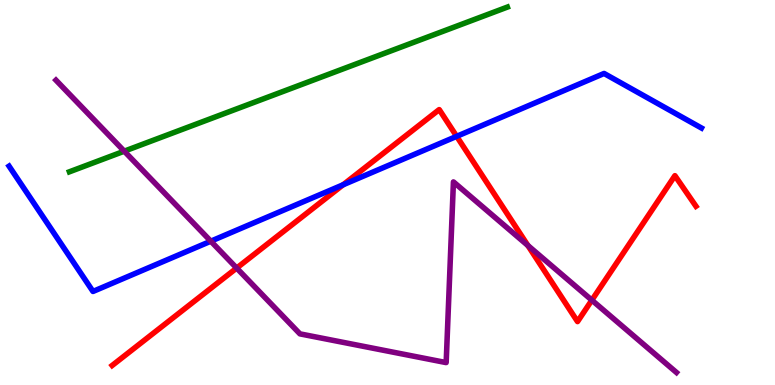[{'lines': ['blue', 'red'], 'intersections': [{'x': 4.43, 'y': 5.2}, {'x': 5.89, 'y': 6.46}]}, {'lines': ['green', 'red'], 'intersections': []}, {'lines': ['purple', 'red'], 'intersections': [{'x': 3.05, 'y': 3.04}, {'x': 6.81, 'y': 3.62}, {'x': 7.64, 'y': 2.2}]}, {'lines': ['blue', 'green'], 'intersections': []}, {'lines': ['blue', 'purple'], 'intersections': [{'x': 2.72, 'y': 3.74}]}, {'lines': ['green', 'purple'], 'intersections': [{'x': 1.6, 'y': 6.07}]}]